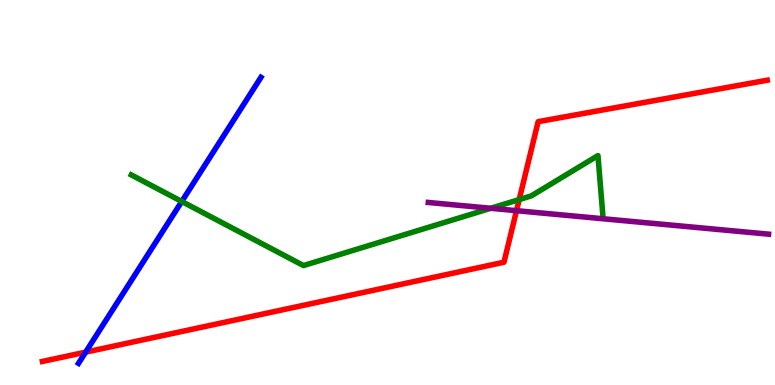[{'lines': ['blue', 'red'], 'intersections': [{'x': 1.1, 'y': 0.853}]}, {'lines': ['green', 'red'], 'intersections': [{'x': 6.7, 'y': 4.82}]}, {'lines': ['purple', 'red'], 'intersections': [{'x': 6.66, 'y': 4.53}]}, {'lines': ['blue', 'green'], 'intersections': [{'x': 2.35, 'y': 4.77}]}, {'lines': ['blue', 'purple'], 'intersections': []}, {'lines': ['green', 'purple'], 'intersections': [{'x': 6.33, 'y': 4.59}]}]